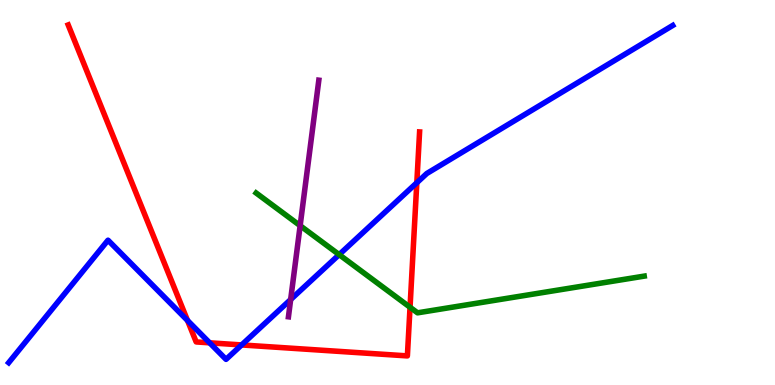[{'lines': ['blue', 'red'], 'intersections': [{'x': 2.42, 'y': 1.68}, {'x': 2.71, 'y': 1.1}, {'x': 3.12, 'y': 1.04}, {'x': 5.38, 'y': 5.25}]}, {'lines': ['green', 'red'], 'intersections': [{'x': 5.29, 'y': 2.02}]}, {'lines': ['purple', 'red'], 'intersections': []}, {'lines': ['blue', 'green'], 'intersections': [{'x': 4.38, 'y': 3.39}]}, {'lines': ['blue', 'purple'], 'intersections': [{'x': 3.75, 'y': 2.22}]}, {'lines': ['green', 'purple'], 'intersections': [{'x': 3.87, 'y': 4.14}]}]